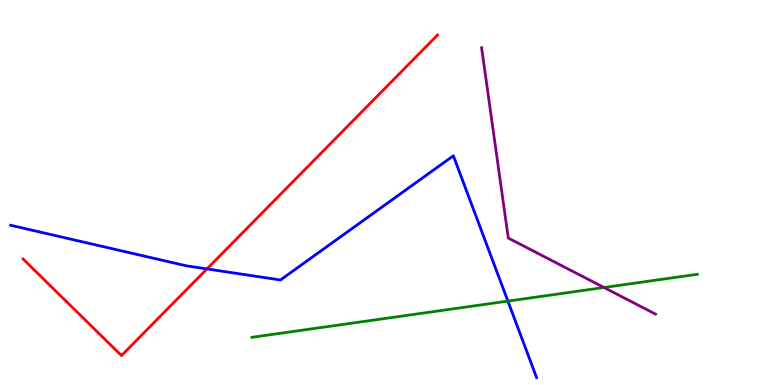[{'lines': ['blue', 'red'], 'intersections': [{'x': 2.67, 'y': 3.01}]}, {'lines': ['green', 'red'], 'intersections': []}, {'lines': ['purple', 'red'], 'intersections': []}, {'lines': ['blue', 'green'], 'intersections': [{'x': 6.55, 'y': 2.18}]}, {'lines': ['blue', 'purple'], 'intersections': []}, {'lines': ['green', 'purple'], 'intersections': [{'x': 7.79, 'y': 2.53}]}]